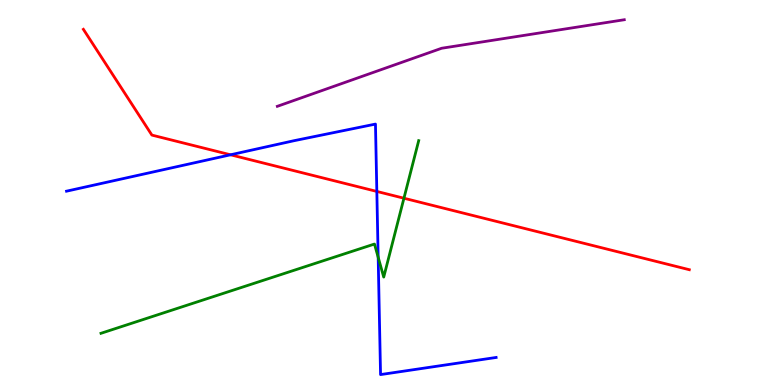[{'lines': ['blue', 'red'], 'intersections': [{'x': 2.97, 'y': 5.98}, {'x': 4.86, 'y': 5.03}]}, {'lines': ['green', 'red'], 'intersections': [{'x': 5.21, 'y': 4.85}]}, {'lines': ['purple', 'red'], 'intersections': []}, {'lines': ['blue', 'green'], 'intersections': [{'x': 4.88, 'y': 3.32}]}, {'lines': ['blue', 'purple'], 'intersections': []}, {'lines': ['green', 'purple'], 'intersections': []}]